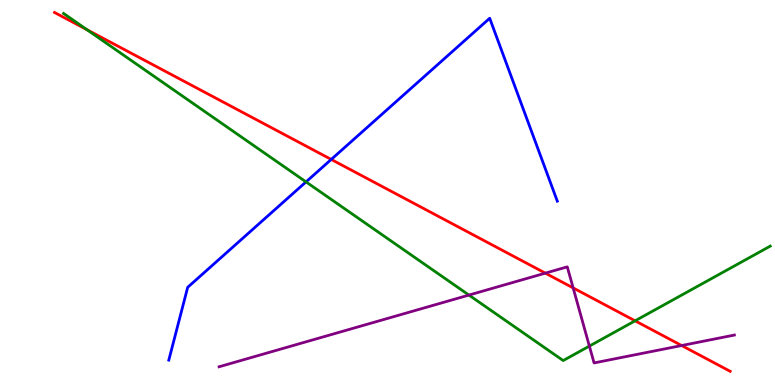[{'lines': ['blue', 'red'], 'intersections': [{'x': 4.27, 'y': 5.86}]}, {'lines': ['green', 'red'], 'intersections': [{'x': 1.12, 'y': 9.23}, {'x': 8.19, 'y': 1.67}]}, {'lines': ['purple', 'red'], 'intersections': [{'x': 7.04, 'y': 2.91}, {'x': 7.4, 'y': 2.52}, {'x': 8.8, 'y': 1.03}]}, {'lines': ['blue', 'green'], 'intersections': [{'x': 3.95, 'y': 5.28}]}, {'lines': ['blue', 'purple'], 'intersections': []}, {'lines': ['green', 'purple'], 'intersections': [{'x': 6.05, 'y': 2.34}, {'x': 7.6, 'y': 1.01}]}]